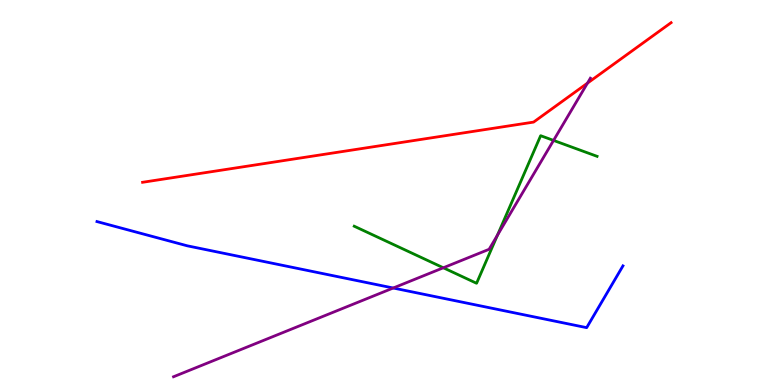[{'lines': ['blue', 'red'], 'intersections': []}, {'lines': ['green', 'red'], 'intersections': []}, {'lines': ['purple', 'red'], 'intersections': [{'x': 7.58, 'y': 7.84}]}, {'lines': ['blue', 'green'], 'intersections': []}, {'lines': ['blue', 'purple'], 'intersections': [{'x': 5.07, 'y': 2.52}]}, {'lines': ['green', 'purple'], 'intersections': [{'x': 5.72, 'y': 3.04}, {'x': 6.42, 'y': 3.89}, {'x': 7.14, 'y': 6.35}]}]